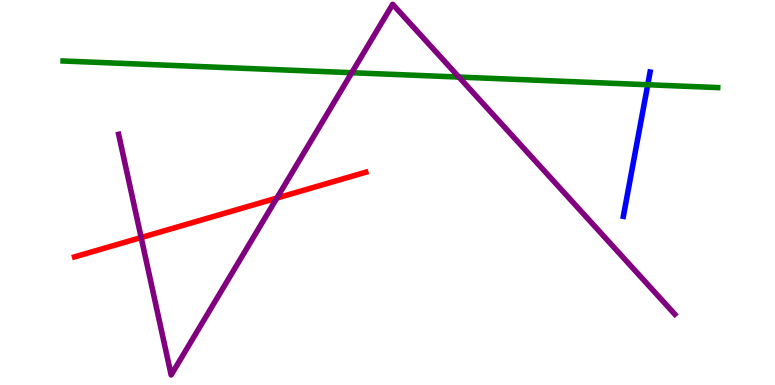[{'lines': ['blue', 'red'], 'intersections': []}, {'lines': ['green', 'red'], 'intersections': []}, {'lines': ['purple', 'red'], 'intersections': [{'x': 1.82, 'y': 3.83}, {'x': 3.57, 'y': 4.86}]}, {'lines': ['blue', 'green'], 'intersections': [{'x': 8.36, 'y': 7.8}]}, {'lines': ['blue', 'purple'], 'intersections': []}, {'lines': ['green', 'purple'], 'intersections': [{'x': 4.54, 'y': 8.11}, {'x': 5.92, 'y': 8.0}]}]